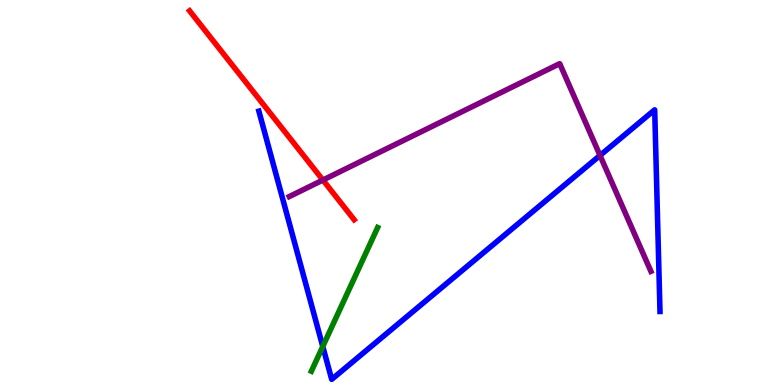[{'lines': ['blue', 'red'], 'intersections': []}, {'lines': ['green', 'red'], 'intersections': []}, {'lines': ['purple', 'red'], 'intersections': [{'x': 4.17, 'y': 5.32}]}, {'lines': ['blue', 'green'], 'intersections': [{'x': 4.16, 'y': 1.0}]}, {'lines': ['blue', 'purple'], 'intersections': [{'x': 7.74, 'y': 5.96}]}, {'lines': ['green', 'purple'], 'intersections': []}]